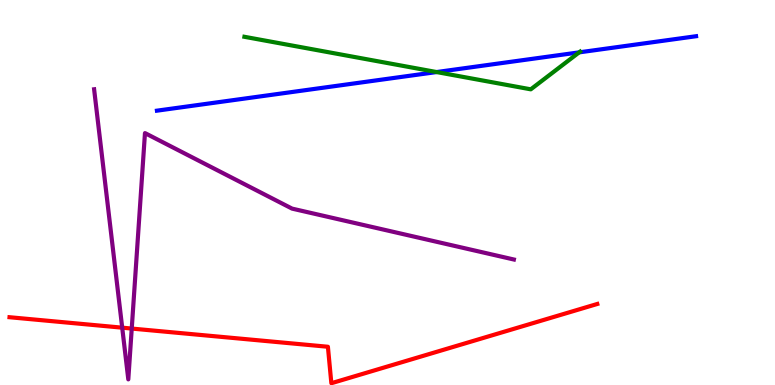[{'lines': ['blue', 'red'], 'intersections': []}, {'lines': ['green', 'red'], 'intersections': []}, {'lines': ['purple', 'red'], 'intersections': [{'x': 1.58, 'y': 1.49}, {'x': 1.7, 'y': 1.47}]}, {'lines': ['blue', 'green'], 'intersections': [{'x': 5.63, 'y': 8.13}, {'x': 7.47, 'y': 8.64}]}, {'lines': ['blue', 'purple'], 'intersections': []}, {'lines': ['green', 'purple'], 'intersections': []}]